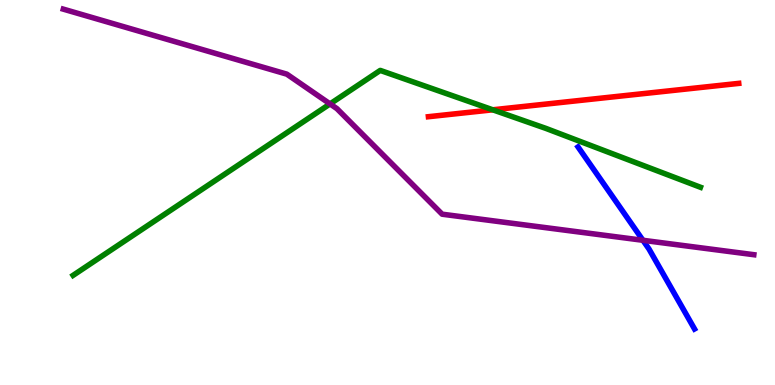[{'lines': ['blue', 'red'], 'intersections': []}, {'lines': ['green', 'red'], 'intersections': [{'x': 6.36, 'y': 7.15}]}, {'lines': ['purple', 'red'], 'intersections': []}, {'lines': ['blue', 'green'], 'intersections': []}, {'lines': ['blue', 'purple'], 'intersections': [{'x': 8.3, 'y': 3.76}]}, {'lines': ['green', 'purple'], 'intersections': [{'x': 4.26, 'y': 7.3}]}]